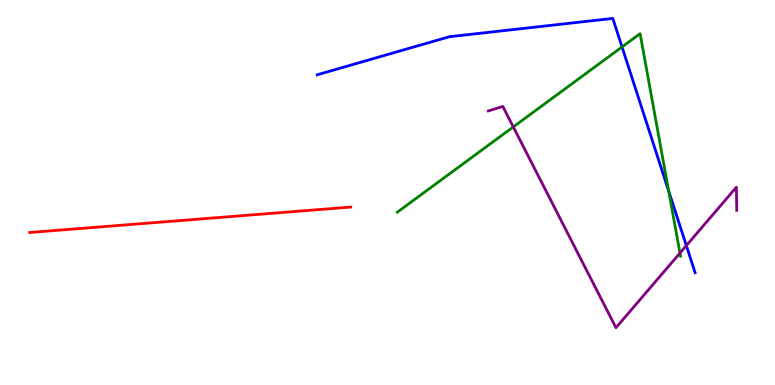[{'lines': ['blue', 'red'], 'intersections': []}, {'lines': ['green', 'red'], 'intersections': []}, {'lines': ['purple', 'red'], 'intersections': []}, {'lines': ['blue', 'green'], 'intersections': [{'x': 8.03, 'y': 8.78}, {'x': 8.63, 'y': 5.04}]}, {'lines': ['blue', 'purple'], 'intersections': [{'x': 8.86, 'y': 3.62}]}, {'lines': ['green', 'purple'], 'intersections': [{'x': 6.62, 'y': 6.7}, {'x': 8.77, 'y': 3.43}]}]